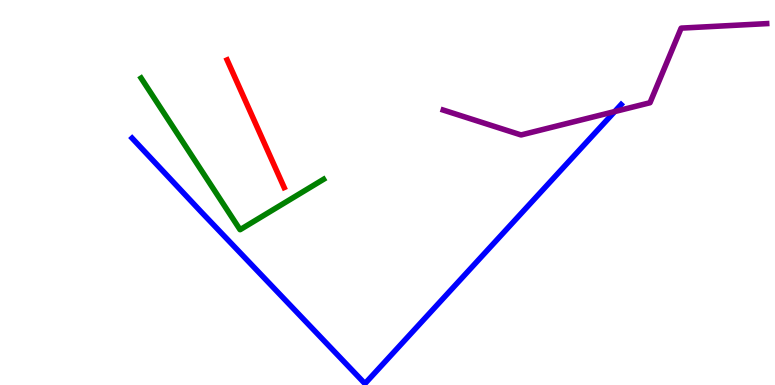[{'lines': ['blue', 'red'], 'intersections': []}, {'lines': ['green', 'red'], 'intersections': []}, {'lines': ['purple', 'red'], 'intersections': []}, {'lines': ['blue', 'green'], 'intersections': []}, {'lines': ['blue', 'purple'], 'intersections': [{'x': 7.93, 'y': 7.1}]}, {'lines': ['green', 'purple'], 'intersections': []}]